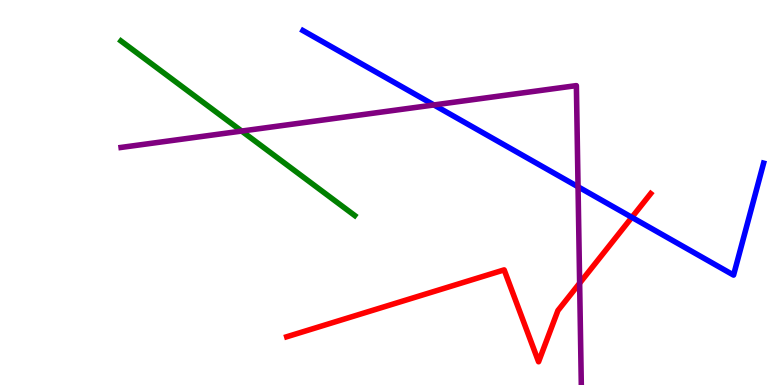[{'lines': ['blue', 'red'], 'intersections': [{'x': 8.15, 'y': 4.35}]}, {'lines': ['green', 'red'], 'intersections': []}, {'lines': ['purple', 'red'], 'intersections': [{'x': 7.48, 'y': 2.64}]}, {'lines': ['blue', 'green'], 'intersections': []}, {'lines': ['blue', 'purple'], 'intersections': [{'x': 5.6, 'y': 7.27}, {'x': 7.46, 'y': 5.15}]}, {'lines': ['green', 'purple'], 'intersections': [{'x': 3.12, 'y': 6.6}]}]